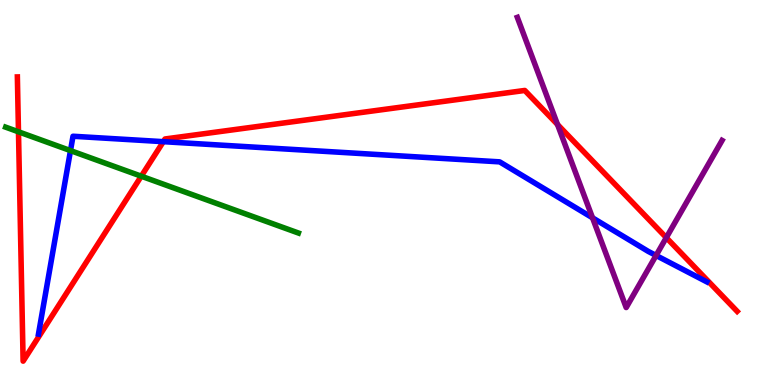[{'lines': ['blue', 'red'], 'intersections': [{'x': 2.11, 'y': 6.32}]}, {'lines': ['green', 'red'], 'intersections': [{'x': 0.238, 'y': 6.58}, {'x': 1.82, 'y': 5.42}]}, {'lines': ['purple', 'red'], 'intersections': [{'x': 7.19, 'y': 6.77}, {'x': 8.6, 'y': 3.83}]}, {'lines': ['blue', 'green'], 'intersections': [{'x': 0.91, 'y': 6.09}]}, {'lines': ['blue', 'purple'], 'intersections': [{'x': 7.65, 'y': 4.34}, {'x': 8.47, 'y': 3.36}]}, {'lines': ['green', 'purple'], 'intersections': []}]